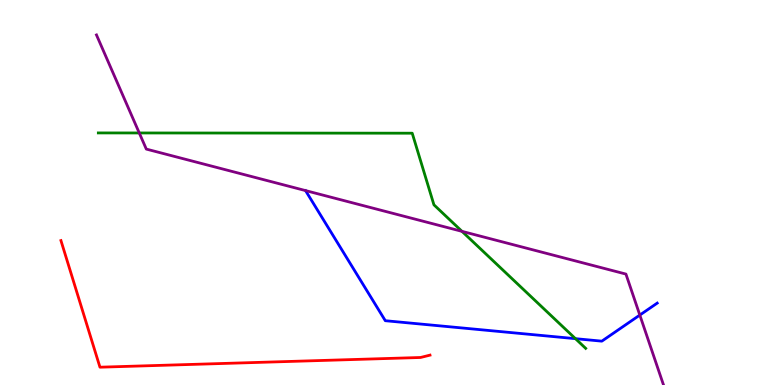[{'lines': ['blue', 'red'], 'intersections': []}, {'lines': ['green', 'red'], 'intersections': []}, {'lines': ['purple', 'red'], 'intersections': []}, {'lines': ['blue', 'green'], 'intersections': [{'x': 7.43, 'y': 1.2}]}, {'lines': ['blue', 'purple'], 'intersections': [{'x': 8.26, 'y': 1.82}]}, {'lines': ['green', 'purple'], 'intersections': [{'x': 1.8, 'y': 6.55}, {'x': 5.96, 'y': 3.99}]}]